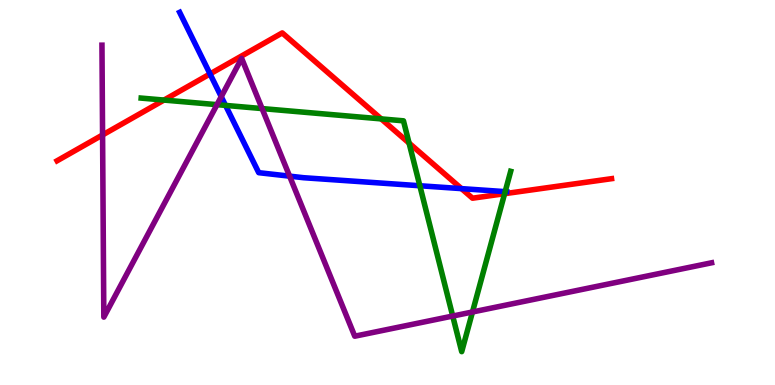[{'lines': ['blue', 'red'], 'intersections': [{'x': 2.71, 'y': 8.08}, {'x': 5.95, 'y': 5.1}]}, {'lines': ['green', 'red'], 'intersections': [{'x': 2.12, 'y': 7.4}, {'x': 4.92, 'y': 6.91}, {'x': 5.28, 'y': 6.28}, {'x': 6.51, 'y': 4.97}]}, {'lines': ['purple', 'red'], 'intersections': [{'x': 1.32, 'y': 6.49}]}, {'lines': ['blue', 'green'], 'intersections': [{'x': 2.91, 'y': 7.26}, {'x': 5.42, 'y': 5.18}, {'x': 6.52, 'y': 5.02}]}, {'lines': ['blue', 'purple'], 'intersections': [{'x': 2.85, 'y': 7.49}, {'x': 3.74, 'y': 5.42}]}, {'lines': ['green', 'purple'], 'intersections': [{'x': 2.8, 'y': 7.28}, {'x': 3.38, 'y': 7.18}, {'x': 5.84, 'y': 1.79}, {'x': 6.1, 'y': 1.9}]}]